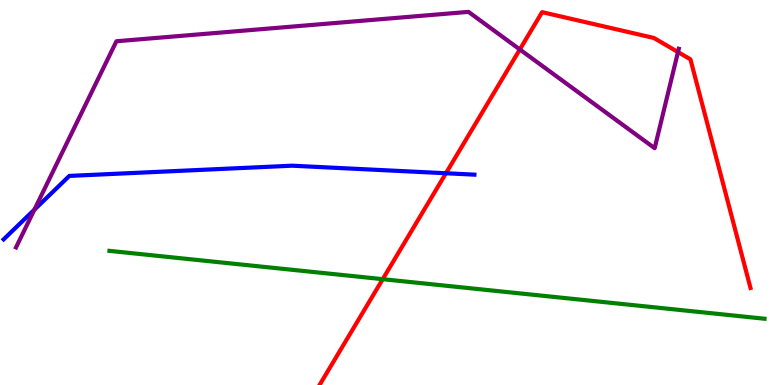[{'lines': ['blue', 'red'], 'intersections': [{'x': 5.75, 'y': 5.5}]}, {'lines': ['green', 'red'], 'intersections': [{'x': 4.94, 'y': 2.75}]}, {'lines': ['purple', 'red'], 'intersections': [{'x': 6.71, 'y': 8.72}, {'x': 8.75, 'y': 8.65}]}, {'lines': ['blue', 'green'], 'intersections': []}, {'lines': ['blue', 'purple'], 'intersections': [{'x': 0.444, 'y': 4.55}]}, {'lines': ['green', 'purple'], 'intersections': []}]